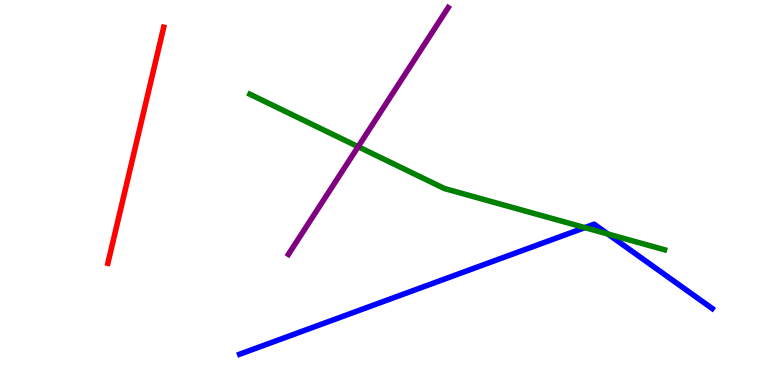[{'lines': ['blue', 'red'], 'intersections': []}, {'lines': ['green', 'red'], 'intersections': []}, {'lines': ['purple', 'red'], 'intersections': []}, {'lines': ['blue', 'green'], 'intersections': [{'x': 7.55, 'y': 4.09}, {'x': 7.84, 'y': 3.92}]}, {'lines': ['blue', 'purple'], 'intersections': []}, {'lines': ['green', 'purple'], 'intersections': [{'x': 4.62, 'y': 6.19}]}]